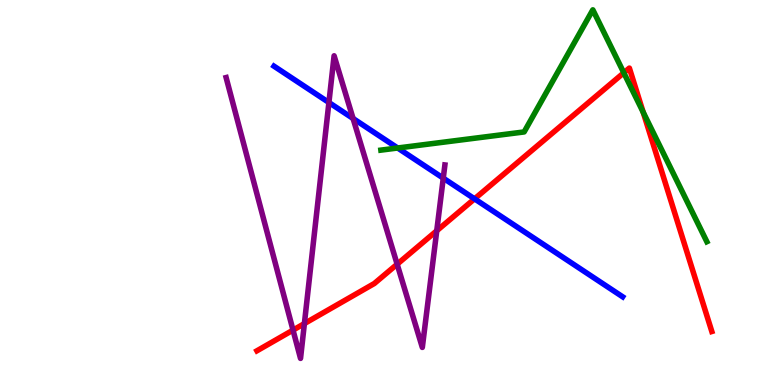[{'lines': ['blue', 'red'], 'intersections': [{'x': 6.12, 'y': 4.84}]}, {'lines': ['green', 'red'], 'intersections': [{'x': 8.05, 'y': 8.11}, {'x': 8.3, 'y': 7.09}]}, {'lines': ['purple', 'red'], 'intersections': [{'x': 3.78, 'y': 1.43}, {'x': 3.93, 'y': 1.6}, {'x': 5.12, 'y': 3.14}, {'x': 5.64, 'y': 4.01}]}, {'lines': ['blue', 'green'], 'intersections': [{'x': 5.13, 'y': 6.16}]}, {'lines': ['blue', 'purple'], 'intersections': [{'x': 4.24, 'y': 7.34}, {'x': 4.56, 'y': 6.92}, {'x': 5.72, 'y': 5.37}]}, {'lines': ['green', 'purple'], 'intersections': []}]